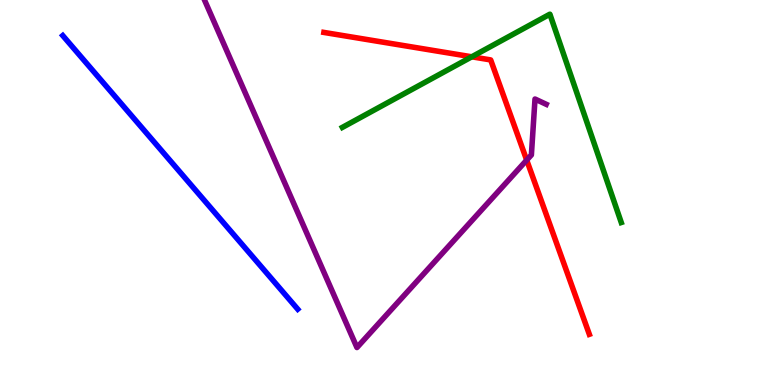[{'lines': ['blue', 'red'], 'intersections': []}, {'lines': ['green', 'red'], 'intersections': [{'x': 6.09, 'y': 8.52}]}, {'lines': ['purple', 'red'], 'intersections': [{'x': 6.8, 'y': 5.84}]}, {'lines': ['blue', 'green'], 'intersections': []}, {'lines': ['blue', 'purple'], 'intersections': []}, {'lines': ['green', 'purple'], 'intersections': []}]